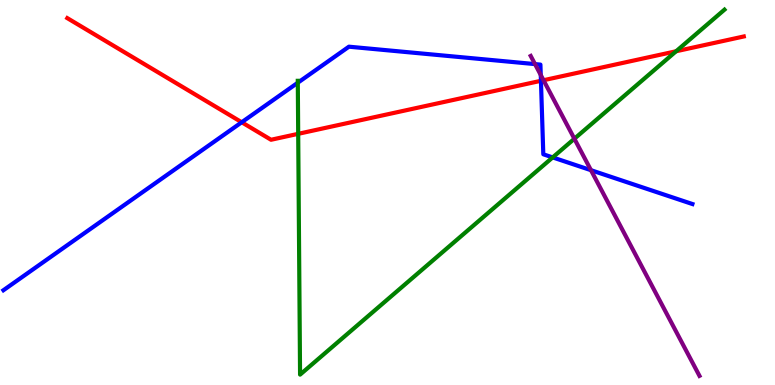[{'lines': ['blue', 'red'], 'intersections': [{'x': 3.12, 'y': 6.82}, {'x': 6.98, 'y': 7.9}]}, {'lines': ['green', 'red'], 'intersections': [{'x': 3.85, 'y': 6.52}, {'x': 8.72, 'y': 8.67}]}, {'lines': ['purple', 'red'], 'intersections': [{'x': 7.01, 'y': 7.92}]}, {'lines': ['blue', 'green'], 'intersections': [{'x': 3.84, 'y': 7.85}, {'x': 7.13, 'y': 5.91}]}, {'lines': ['blue', 'purple'], 'intersections': [{'x': 6.9, 'y': 8.34}, {'x': 6.98, 'y': 8.05}, {'x': 7.63, 'y': 5.58}]}, {'lines': ['green', 'purple'], 'intersections': [{'x': 7.41, 'y': 6.4}]}]